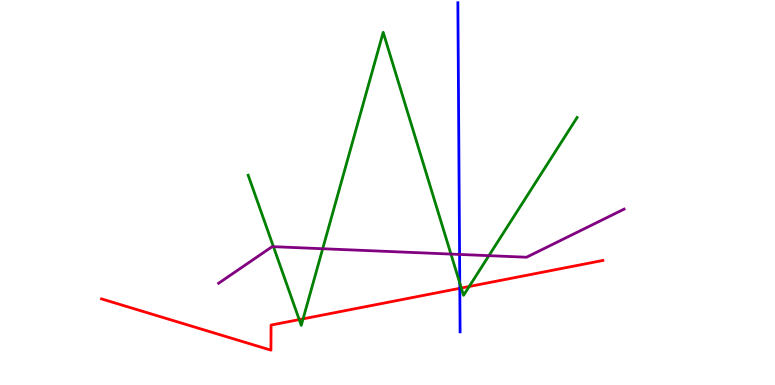[{'lines': ['blue', 'red'], 'intersections': [{'x': 5.93, 'y': 2.51}]}, {'lines': ['green', 'red'], 'intersections': [{'x': 3.86, 'y': 1.7}, {'x': 3.91, 'y': 1.72}, {'x': 5.95, 'y': 2.52}, {'x': 6.05, 'y': 2.56}]}, {'lines': ['purple', 'red'], 'intersections': []}, {'lines': ['blue', 'green'], 'intersections': [{'x': 5.93, 'y': 2.65}]}, {'lines': ['blue', 'purple'], 'intersections': [{'x': 5.93, 'y': 3.39}]}, {'lines': ['green', 'purple'], 'intersections': [{'x': 3.53, 'y': 3.59}, {'x': 4.16, 'y': 3.54}, {'x': 5.82, 'y': 3.4}, {'x': 6.31, 'y': 3.36}]}]